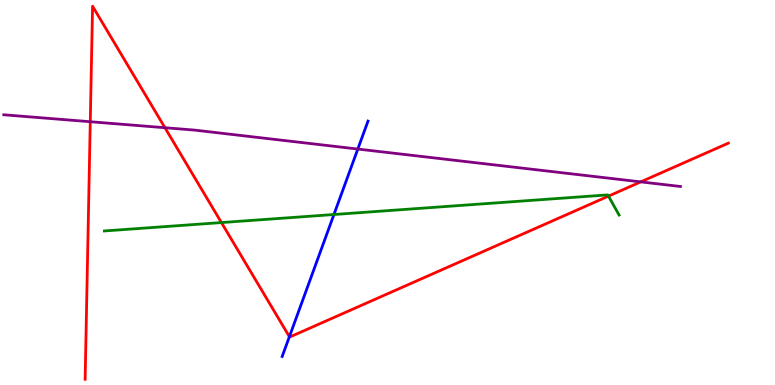[{'lines': ['blue', 'red'], 'intersections': [{'x': 3.73, 'y': 1.25}]}, {'lines': ['green', 'red'], 'intersections': [{'x': 2.86, 'y': 4.22}, {'x': 7.85, 'y': 4.91}]}, {'lines': ['purple', 'red'], 'intersections': [{'x': 1.16, 'y': 6.84}, {'x': 2.13, 'y': 6.68}, {'x': 8.27, 'y': 5.28}]}, {'lines': ['blue', 'green'], 'intersections': [{'x': 4.31, 'y': 4.43}]}, {'lines': ['blue', 'purple'], 'intersections': [{'x': 4.62, 'y': 6.13}]}, {'lines': ['green', 'purple'], 'intersections': []}]